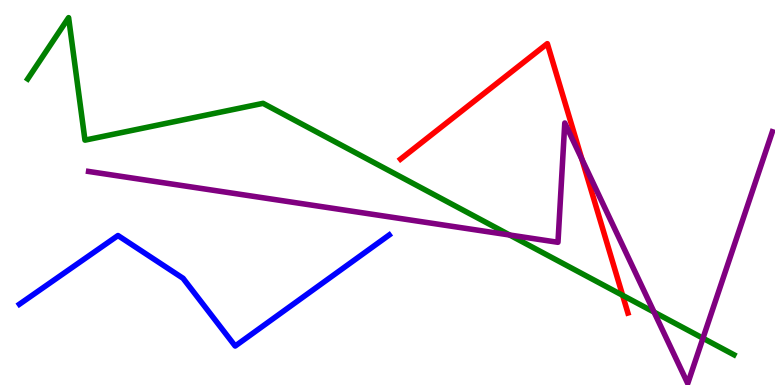[{'lines': ['blue', 'red'], 'intersections': []}, {'lines': ['green', 'red'], 'intersections': [{'x': 8.03, 'y': 2.33}]}, {'lines': ['purple', 'red'], 'intersections': [{'x': 7.51, 'y': 5.86}]}, {'lines': ['blue', 'green'], 'intersections': []}, {'lines': ['blue', 'purple'], 'intersections': []}, {'lines': ['green', 'purple'], 'intersections': [{'x': 6.58, 'y': 3.9}, {'x': 8.44, 'y': 1.89}, {'x': 9.07, 'y': 1.22}]}]